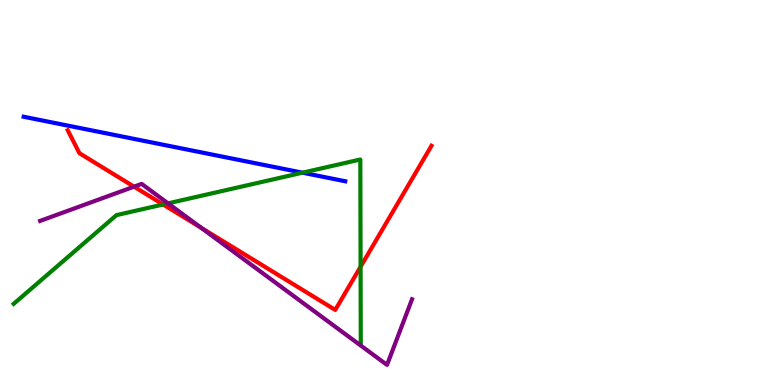[{'lines': ['blue', 'red'], 'intersections': []}, {'lines': ['green', 'red'], 'intersections': [{'x': 2.1, 'y': 4.69}, {'x': 4.65, 'y': 3.07}]}, {'lines': ['purple', 'red'], 'intersections': [{'x': 1.73, 'y': 5.15}, {'x': 2.59, 'y': 4.09}]}, {'lines': ['blue', 'green'], 'intersections': [{'x': 3.9, 'y': 5.51}]}, {'lines': ['blue', 'purple'], 'intersections': []}, {'lines': ['green', 'purple'], 'intersections': [{'x': 2.17, 'y': 4.72}]}]